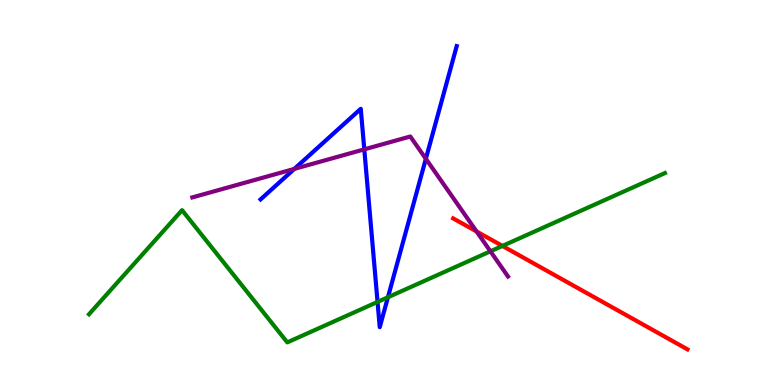[{'lines': ['blue', 'red'], 'intersections': []}, {'lines': ['green', 'red'], 'intersections': [{'x': 6.48, 'y': 3.61}]}, {'lines': ['purple', 'red'], 'intersections': [{'x': 6.15, 'y': 3.99}]}, {'lines': ['blue', 'green'], 'intersections': [{'x': 4.87, 'y': 2.16}, {'x': 5.01, 'y': 2.28}]}, {'lines': ['blue', 'purple'], 'intersections': [{'x': 3.8, 'y': 5.61}, {'x': 4.7, 'y': 6.12}, {'x': 5.49, 'y': 5.88}]}, {'lines': ['green', 'purple'], 'intersections': [{'x': 6.33, 'y': 3.47}]}]